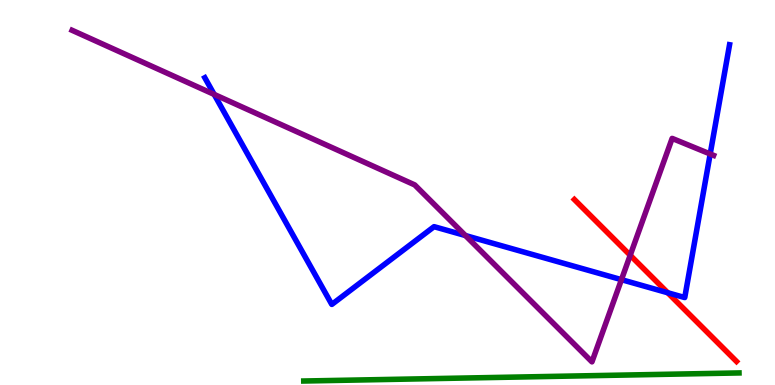[{'lines': ['blue', 'red'], 'intersections': [{'x': 8.62, 'y': 2.4}]}, {'lines': ['green', 'red'], 'intersections': []}, {'lines': ['purple', 'red'], 'intersections': [{'x': 8.13, 'y': 3.37}]}, {'lines': ['blue', 'green'], 'intersections': []}, {'lines': ['blue', 'purple'], 'intersections': [{'x': 2.76, 'y': 7.55}, {'x': 6.01, 'y': 3.88}, {'x': 8.02, 'y': 2.74}, {'x': 9.16, 'y': 6.0}]}, {'lines': ['green', 'purple'], 'intersections': []}]